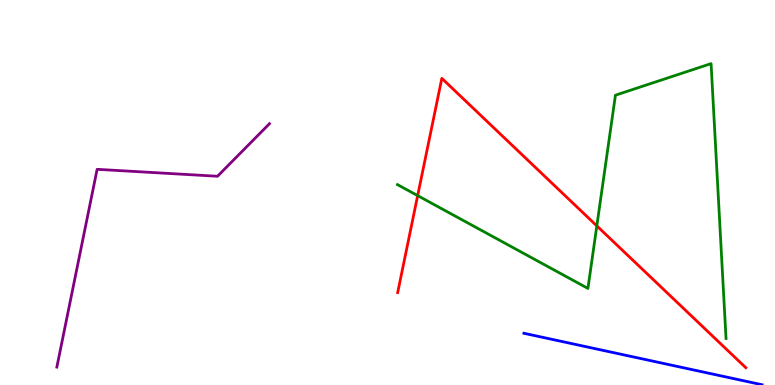[{'lines': ['blue', 'red'], 'intersections': []}, {'lines': ['green', 'red'], 'intersections': [{'x': 5.39, 'y': 4.92}, {'x': 7.7, 'y': 4.13}]}, {'lines': ['purple', 'red'], 'intersections': []}, {'lines': ['blue', 'green'], 'intersections': []}, {'lines': ['blue', 'purple'], 'intersections': []}, {'lines': ['green', 'purple'], 'intersections': []}]